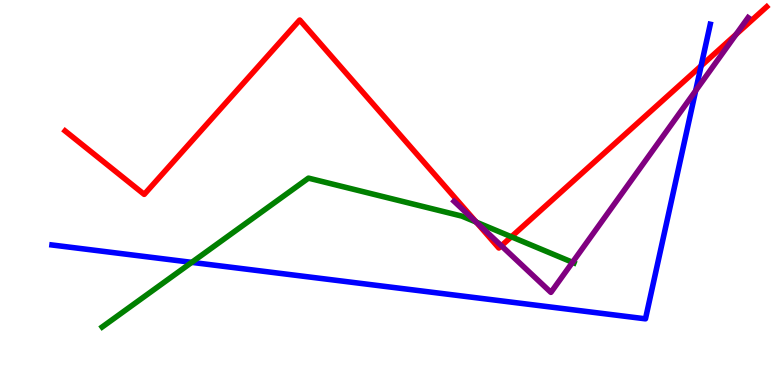[{'lines': ['blue', 'red'], 'intersections': [{'x': 9.05, 'y': 8.29}]}, {'lines': ['green', 'red'], 'intersections': [{'x': 6.14, 'y': 4.23}, {'x': 6.6, 'y': 3.85}]}, {'lines': ['purple', 'red'], 'intersections': [{'x': 6.15, 'y': 4.23}, {'x': 6.47, 'y': 3.62}, {'x': 9.5, 'y': 9.11}]}, {'lines': ['blue', 'green'], 'intersections': [{'x': 2.47, 'y': 3.19}]}, {'lines': ['blue', 'purple'], 'intersections': [{'x': 8.98, 'y': 7.64}]}, {'lines': ['green', 'purple'], 'intersections': [{'x': 6.14, 'y': 4.23}, {'x': 7.39, 'y': 3.19}]}]